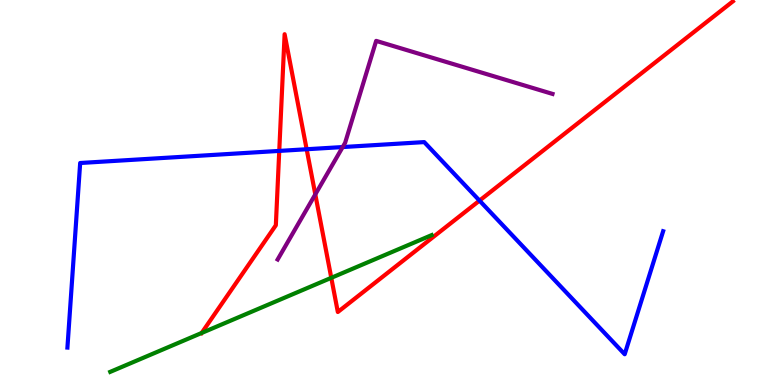[{'lines': ['blue', 'red'], 'intersections': [{'x': 3.6, 'y': 6.08}, {'x': 3.96, 'y': 6.12}, {'x': 6.19, 'y': 4.79}]}, {'lines': ['green', 'red'], 'intersections': [{'x': 2.6, 'y': 1.35}, {'x': 4.27, 'y': 2.78}]}, {'lines': ['purple', 'red'], 'intersections': [{'x': 4.07, 'y': 4.95}]}, {'lines': ['blue', 'green'], 'intersections': []}, {'lines': ['blue', 'purple'], 'intersections': [{'x': 4.42, 'y': 6.18}]}, {'lines': ['green', 'purple'], 'intersections': []}]